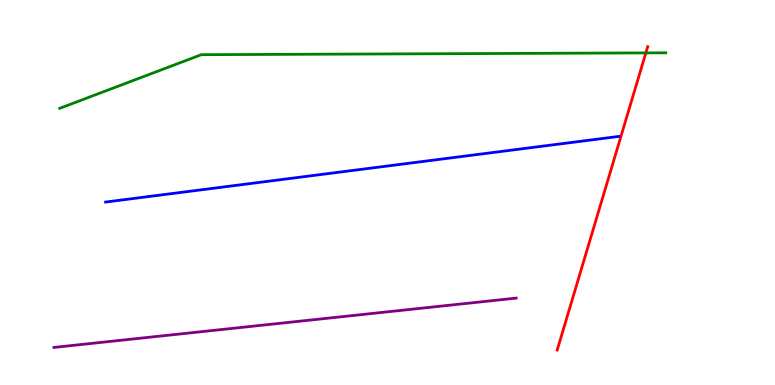[{'lines': ['blue', 'red'], 'intersections': []}, {'lines': ['green', 'red'], 'intersections': [{'x': 8.33, 'y': 8.63}]}, {'lines': ['purple', 'red'], 'intersections': []}, {'lines': ['blue', 'green'], 'intersections': []}, {'lines': ['blue', 'purple'], 'intersections': []}, {'lines': ['green', 'purple'], 'intersections': []}]